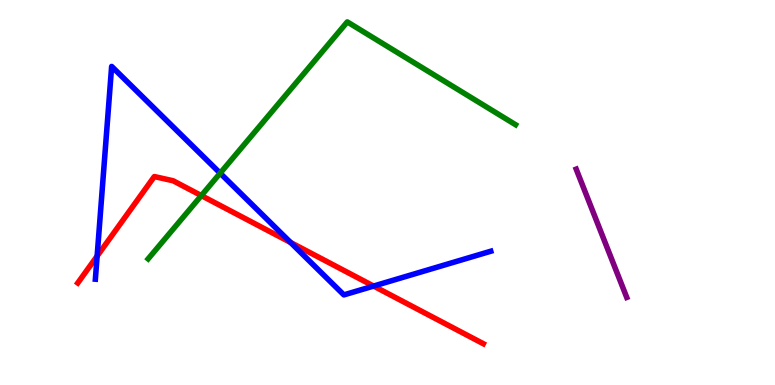[{'lines': ['blue', 'red'], 'intersections': [{'x': 1.25, 'y': 3.35}, {'x': 3.75, 'y': 3.7}, {'x': 4.82, 'y': 2.57}]}, {'lines': ['green', 'red'], 'intersections': [{'x': 2.6, 'y': 4.92}]}, {'lines': ['purple', 'red'], 'intersections': []}, {'lines': ['blue', 'green'], 'intersections': [{'x': 2.84, 'y': 5.5}]}, {'lines': ['blue', 'purple'], 'intersections': []}, {'lines': ['green', 'purple'], 'intersections': []}]